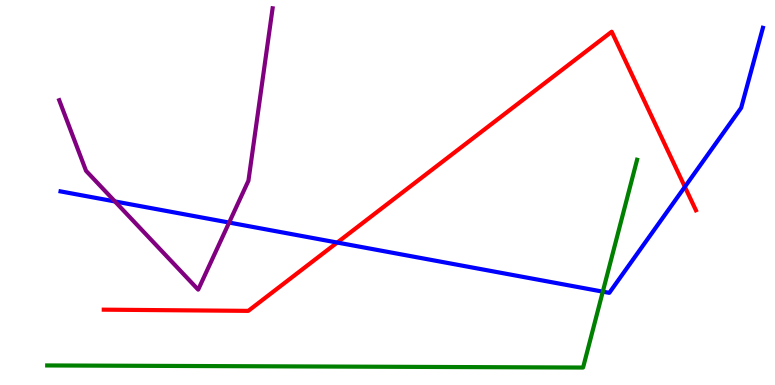[{'lines': ['blue', 'red'], 'intersections': [{'x': 4.35, 'y': 3.7}, {'x': 8.84, 'y': 5.15}]}, {'lines': ['green', 'red'], 'intersections': []}, {'lines': ['purple', 'red'], 'intersections': []}, {'lines': ['blue', 'green'], 'intersections': [{'x': 7.78, 'y': 2.42}]}, {'lines': ['blue', 'purple'], 'intersections': [{'x': 1.48, 'y': 4.77}, {'x': 2.96, 'y': 4.22}]}, {'lines': ['green', 'purple'], 'intersections': []}]